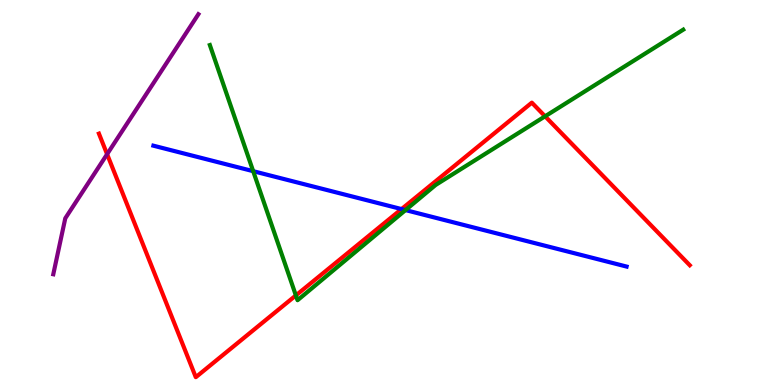[{'lines': ['blue', 'red'], 'intersections': [{'x': 5.18, 'y': 4.57}]}, {'lines': ['green', 'red'], 'intersections': [{'x': 3.82, 'y': 2.33}, {'x': 7.03, 'y': 6.98}]}, {'lines': ['purple', 'red'], 'intersections': [{'x': 1.38, 'y': 6.0}]}, {'lines': ['blue', 'green'], 'intersections': [{'x': 3.27, 'y': 5.55}, {'x': 5.23, 'y': 4.54}]}, {'lines': ['blue', 'purple'], 'intersections': []}, {'lines': ['green', 'purple'], 'intersections': []}]